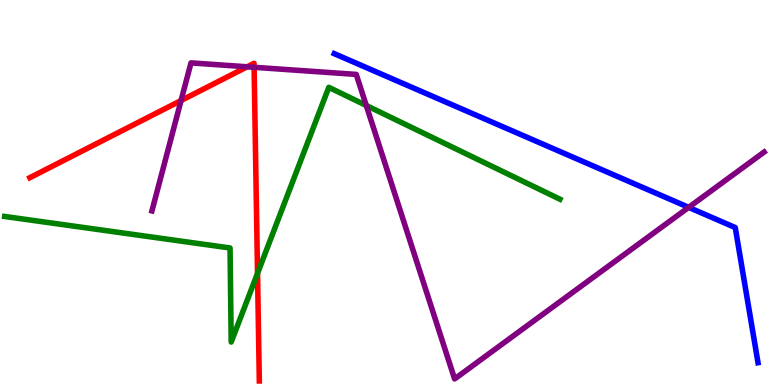[{'lines': ['blue', 'red'], 'intersections': []}, {'lines': ['green', 'red'], 'intersections': [{'x': 3.32, 'y': 2.9}]}, {'lines': ['purple', 'red'], 'intersections': [{'x': 2.34, 'y': 7.39}, {'x': 3.19, 'y': 8.26}, {'x': 3.28, 'y': 8.25}]}, {'lines': ['blue', 'green'], 'intersections': []}, {'lines': ['blue', 'purple'], 'intersections': [{'x': 8.89, 'y': 4.61}]}, {'lines': ['green', 'purple'], 'intersections': [{'x': 4.73, 'y': 7.26}]}]